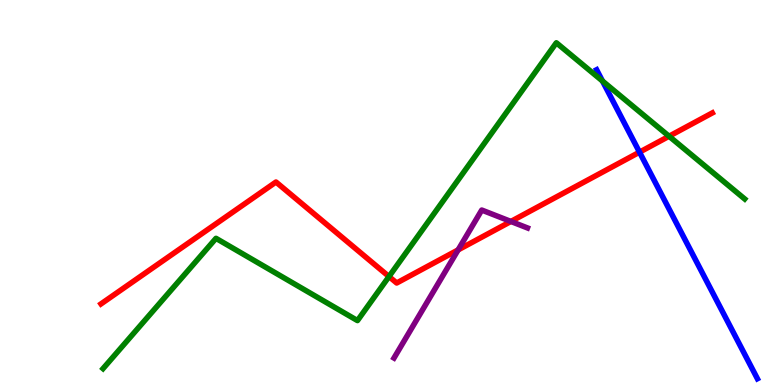[{'lines': ['blue', 'red'], 'intersections': [{'x': 8.25, 'y': 6.05}]}, {'lines': ['green', 'red'], 'intersections': [{'x': 5.02, 'y': 2.82}, {'x': 8.63, 'y': 6.46}]}, {'lines': ['purple', 'red'], 'intersections': [{'x': 5.91, 'y': 3.51}, {'x': 6.59, 'y': 4.25}]}, {'lines': ['blue', 'green'], 'intersections': [{'x': 7.77, 'y': 7.9}]}, {'lines': ['blue', 'purple'], 'intersections': []}, {'lines': ['green', 'purple'], 'intersections': []}]